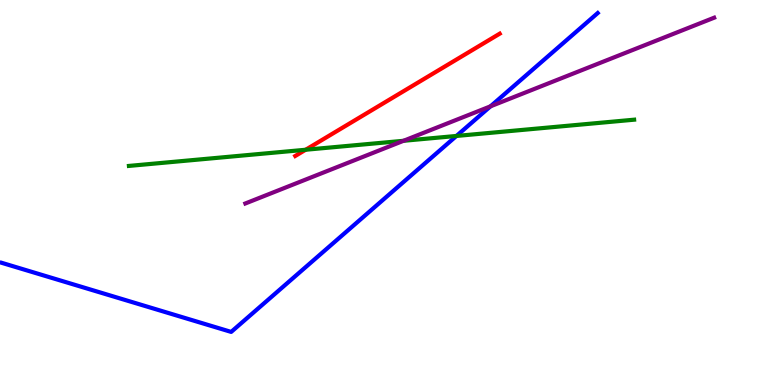[{'lines': ['blue', 'red'], 'intersections': []}, {'lines': ['green', 'red'], 'intersections': [{'x': 3.94, 'y': 6.11}]}, {'lines': ['purple', 'red'], 'intersections': []}, {'lines': ['blue', 'green'], 'intersections': [{'x': 5.89, 'y': 6.47}]}, {'lines': ['blue', 'purple'], 'intersections': [{'x': 6.33, 'y': 7.24}]}, {'lines': ['green', 'purple'], 'intersections': [{'x': 5.21, 'y': 6.34}]}]